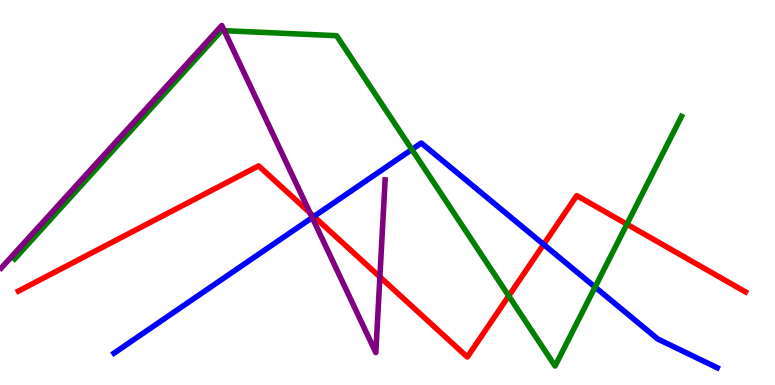[{'lines': ['blue', 'red'], 'intersections': [{'x': 4.05, 'y': 4.38}, {'x': 7.01, 'y': 3.65}]}, {'lines': ['green', 'red'], 'intersections': [{'x': 6.56, 'y': 2.31}, {'x': 8.09, 'y': 4.18}]}, {'lines': ['purple', 'red'], 'intersections': [{'x': 4.0, 'y': 4.47}, {'x': 4.9, 'y': 2.81}]}, {'lines': ['blue', 'green'], 'intersections': [{'x': 5.31, 'y': 6.12}, {'x': 7.68, 'y': 2.54}]}, {'lines': ['blue', 'purple'], 'intersections': [{'x': 4.03, 'y': 4.35}]}, {'lines': ['green', 'purple'], 'intersections': [{'x': 2.89, 'y': 9.2}]}]